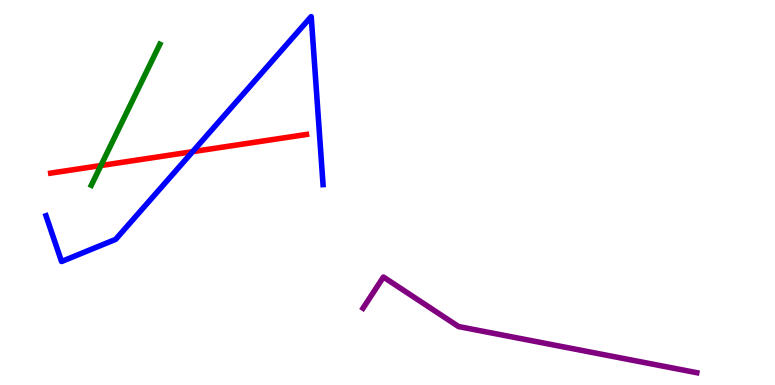[{'lines': ['blue', 'red'], 'intersections': [{'x': 2.49, 'y': 6.06}]}, {'lines': ['green', 'red'], 'intersections': [{'x': 1.3, 'y': 5.7}]}, {'lines': ['purple', 'red'], 'intersections': []}, {'lines': ['blue', 'green'], 'intersections': []}, {'lines': ['blue', 'purple'], 'intersections': []}, {'lines': ['green', 'purple'], 'intersections': []}]